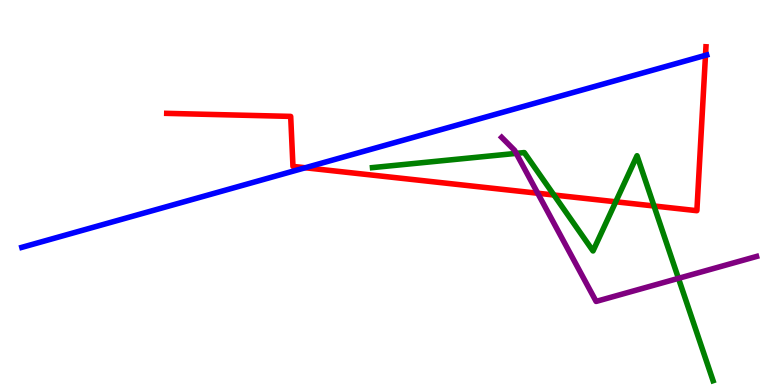[{'lines': ['blue', 'red'], 'intersections': [{'x': 3.94, 'y': 5.64}, {'x': 9.1, 'y': 8.56}]}, {'lines': ['green', 'red'], 'intersections': [{'x': 7.15, 'y': 4.93}, {'x': 7.95, 'y': 4.76}, {'x': 8.44, 'y': 4.65}]}, {'lines': ['purple', 'red'], 'intersections': [{'x': 6.94, 'y': 4.98}]}, {'lines': ['blue', 'green'], 'intersections': []}, {'lines': ['blue', 'purple'], 'intersections': []}, {'lines': ['green', 'purple'], 'intersections': [{'x': 6.66, 'y': 6.02}, {'x': 8.75, 'y': 2.77}]}]